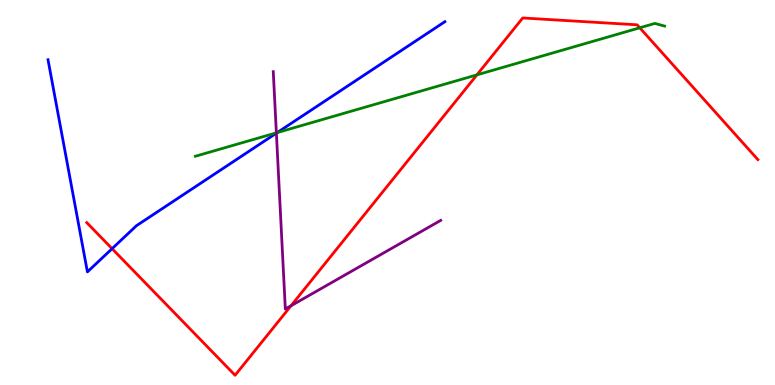[{'lines': ['blue', 'red'], 'intersections': [{'x': 1.45, 'y': 3.54}]}, {'lines': ['green', 'red'], 'intersections': [{'x': 6.15, 'y': 8.06}, {'x': 8.26, 'y': 9.28}]}, {'lines': ['purple', 'red'], 'intersections': [{'x': 3.76, 'y': 2.06}]}, {'lines': ['blue', 'green'], 'intersections': [{'x': 3.58, 'y': 6.56}]}, {'lines': ['blue', 'purple'], 'intersections': [{'x': 3.57, 'y': 6.54}]}, {'lines': ['green', 'purple'], 'intersections': [{'x': 3.57, 'y': 6.55}]}]